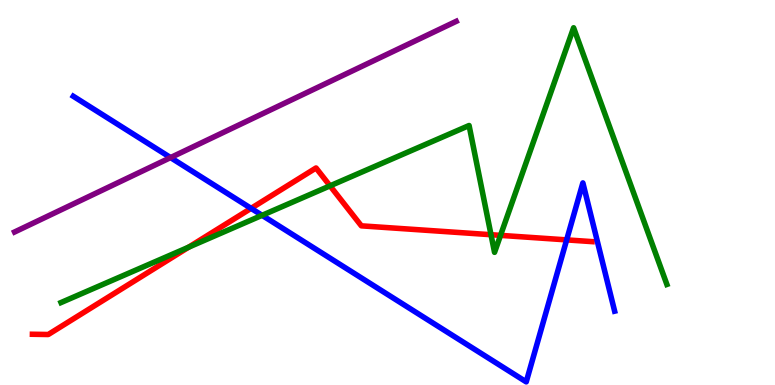[{'lines': ['blue', 'red'], 'intersections': [{'x': 3.24, 'y': 4.59}, {'x': 7.31, 'y': 3.77}]}, {'lines': ['green', 'red'], 'intersections': [{'x': 2.43, 'y': 3.58}, {'x': 4.26, 'y': 5.17}, {'x': 6.34, 'y': 3.9}, {'x': 6.46, 'y': 3.89}]}, {'lines': ['purple', 'red'], 'intersections': []}, {'lines': ['blue', 'green'], 'intersections': [{'x': 3.38, 'y': 4.41}]}, {'lines': ['blue', 'purple'], 'intersections': [{'x': 2.2, 'y': 5.91}]}, {'lines': ['green', 'purple'], 'intersections': []}]